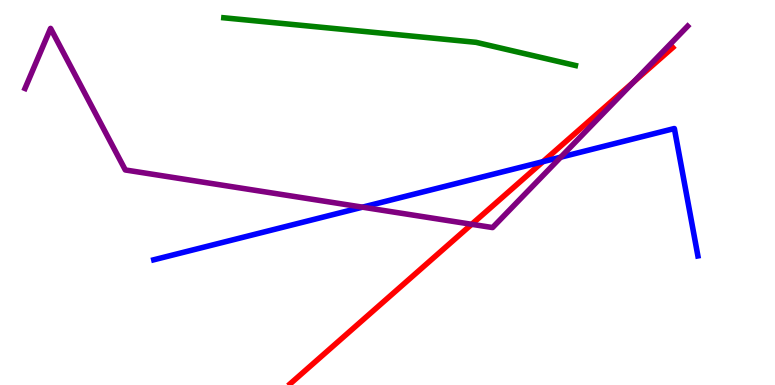[{'lines': ['blue', 'red'], 'intersections': [{'x': 7.01, 'y': 5.8}]}, {'lines': ['green', 'red'], 'intersections': []}, {'lines': ['purple', 'red'], 'intersections': [{'x': 6.09, 'y': 4.17}, {'x': 8.17, 'y': 7.87}]}, {'lines': ['blue', 'green'], 'intersections': []}, {'lines': ['blue', 'purple'], 'intersections': [{'x': 4.68, 'y': 4.62}, {'x': 7.24, 'y': 5.92}]}, {'lines': ['green', 'purple'], 'intersections': []}]